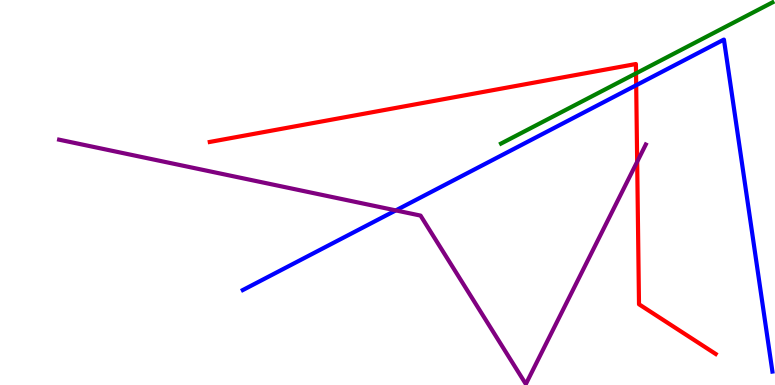[{'lines': ['blue', 'red'], 'intersections': [{'x': 8.21, 'y': 7.79}]}, {'lines': ['green', 'red'], 'intersections': [{'x': 8.21, 'y': 8.09}]}, {'lines': ['purple', 'red'], 'intersections': [{'x': 8.22, 'y': 5.8}]}, {'lines': ['blue', 'green'], 'intersections': []}, {'lines': ['blue', 'purple'], 'intersections': [{'x': 5.11, 'y': 4.54}]}, {'lines': ['green', 'purple'], 'intersections': []}]